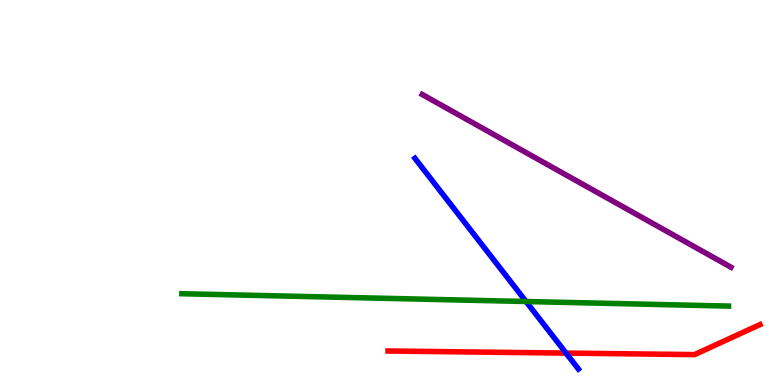[{'lines': ['blue', 'red'], 'intersections': [{'x': 7.3, 'y': 0.829}]}, {'lines': ['green', 'red'], 'intersections': []}, {'lines': ['purple', 'red'], 'intersections': []}, {'lines': ['blue', 'green'], 'intersections': [{'x': 6.79, 'y': 2.17}]}, {'lines': ['blue', 'purple'], 'intersections': []}, {'lines': ['green', 'purple'], 'intersections': []}]